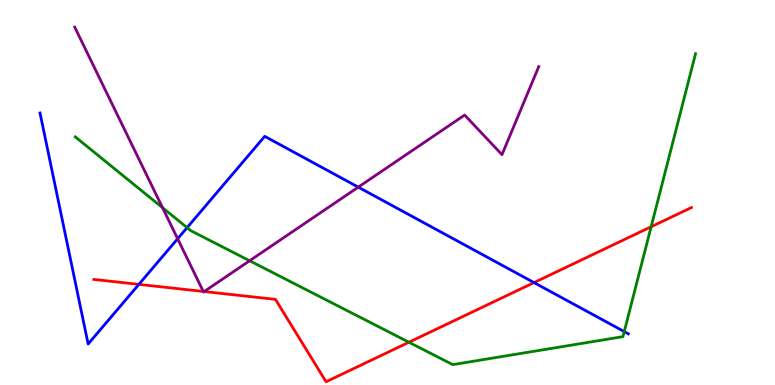[{'lines': ['blue', 'red'], 'intersections': [{'x': 1.79, 'y': 2.61}, {'x': 6.89, 'y': 2.66}]}, {'lines': ['green', 'red'], 'intersections': [{'x': 5.28, 'y': 1.11}, {'x': 8.4, 'y': 4.11}]}, {'lines': ['purple', 'red'], 'intersections': [{'x': 2.62, 'y': 2.43}, {'x': 2.63, 'y': 2.43}]}, {'lines': ['blue', 'green'], 'intersections': [{'x': 2.41, 'y': 4.09}, {'x': 8.05, 'y': 1.39}]}, {'lines': ['blue', 'purple'], 'intersections': [{'x': 2.29, 'y': 3.8}, {'x': 4.62, 'y': 5.14}]}, {'lines': ['green', 'purple'], 'intersections': [{'x': 2.1, 'y': 4.6}, {'x': 3.22, 'y': 3.23}]}]